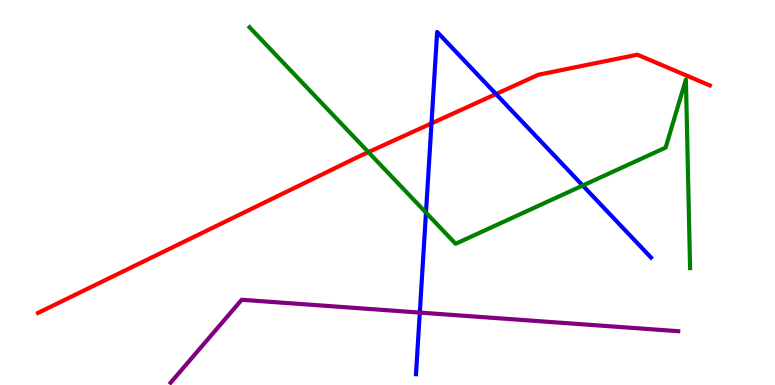[{'lines': ['blue', 'red'], 'intersections': [{'x': 5.57, 'y': 6.79}, {'x': 6.4, 'y': 7.56}]}, {'lines': ['green', 'red'], 'intersections': [{'x': 4.75, 'y': 6.05}]}, {'lines': ['purple', 'red'], 'intersections': []}, {'lines': ['blue', 'green'], 'intersections': [{'x': 5.5, 'y': 4.48}, {'x': 7.52, 'y': 5.18}]}, {'lines': ['blue', 'purple'], 'intersections': [{'x': 5.42, 'y': 1.88}]}, {'lines': ['green', 'purple'], 'intersections': []}]